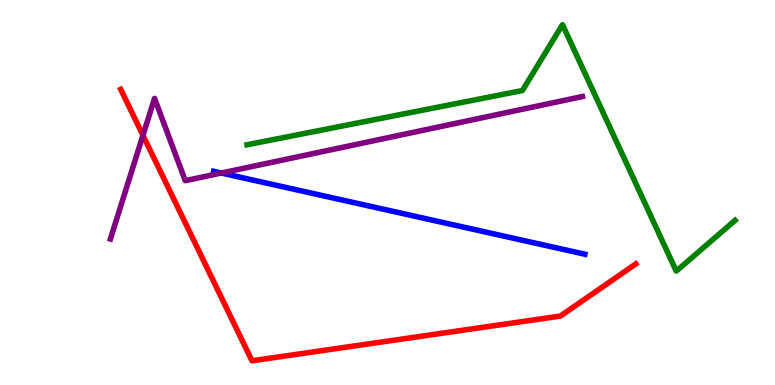[{'lines': ['blue', 'red'], 'intersections': []}, {'lines': ['green', 'red'], 'intersections': []}, {'lines': ['purple', 'red'], 'intersections': [{'x': 1.84, 'y': 6.49}]}, {'lines': ['blue', 'green'], 'intersections': []}, {'lines': ['blue', 'purple'], 'intersections': [{'x': 2.86, 'y': 5.51}]}, {'lines': ['green', 'purple'], 'intersections': []}]